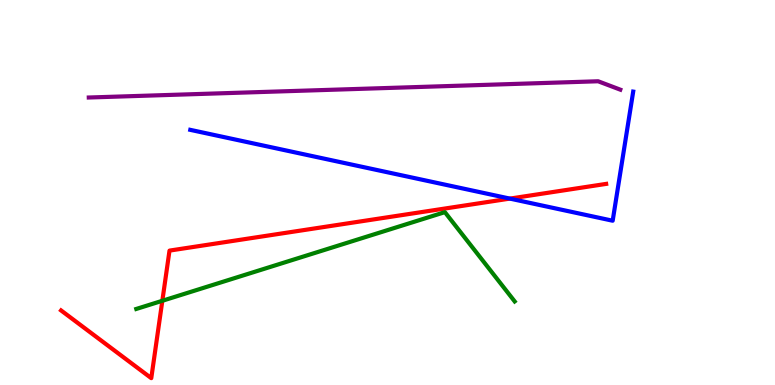[{'lines': ['blue', 'red'], 'intersections': [{'x': 6.58, 'y': 4.84}]}, {'lines': ['green', 'red'], 'intersections': [{'x': 2.09, 'y': 2.19}]}, {'lines': ['purple', 'red'], 'intersections': []}, {'lines': ['blue', 'green'], 'intersections': []}, {'lines': ['blue', 'purple'], 'intersections': []}, {'lines': ['green', 'purple'], 'intersections': []}]